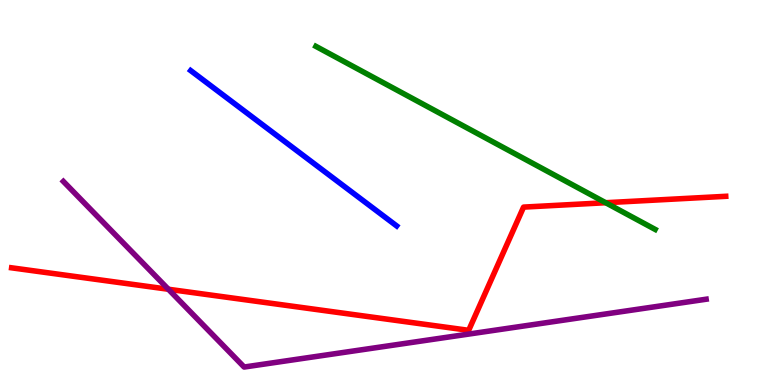[{'lines': ['blue', 'red'], 'intersections': []}, {'lines': ['green', 'red'], 'intersections': [{'x': 7.82, 'y': 4.73}]}, {'lines': ['purple', 'red'], 'intersections': [{'x': 2.17, 'y': 2.49}]}, {'lines': ['blue', 'green'], 'intersections': []}, {'lines': ['blue', 'purple'], 'intersections': []}, {'lines': ['green', 'purple'], 'intersections': []}]